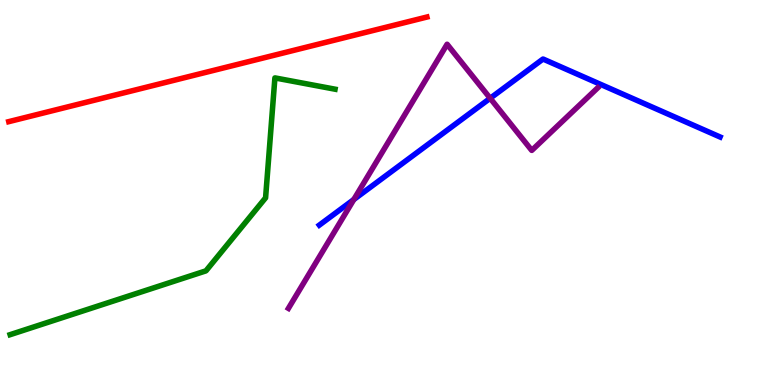[{'lines': ['blue', 'red'], 'intersections': []}, {'lines': ['green', 'red'], 'intersections': []}, {'lines': ['purple', 'red'], 'intersections': []}, {'lines': ['blue', 'green'], 'intersections': []}, {'lines': ['blue', 'purple'], 'intersections': [{'x': 4.57, 'y': 4.82}, {'x': 6.32, 'y': 7.45}]}, {'lines': ['green', 'purple'], 'intersections': []}]